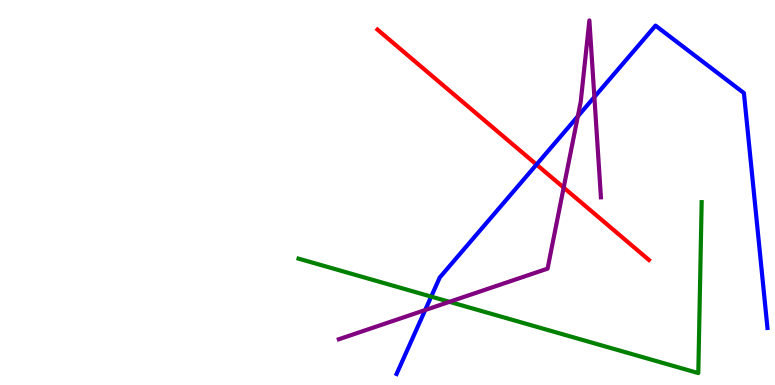[{'lines': ['blue', 'red'], 'intersections': [{'x': 6.92, 'y': 5.73}]}, {'lines': ['green', 'red'], 'intersections': []}, {'lines': ['purple', 'red'], 'intersections': [{'x': 7.27, 'y': 5.13}]}, {'lines': ['blue', 'green'], 'intersections': [{'x': 5.56, 'y': 2.3}]}, {'lines': ['blue', 'purple'], 'intersections': [{'x': 5.49, 'y': 1.95}, {'x': 7.46, 'y': 6.98}, {'x': 7.67, 'y': 7.48}]}, {'lines': ['green', 'purple'], 'intersections': [{'x': 5.8, 'y': 2.16}]}]